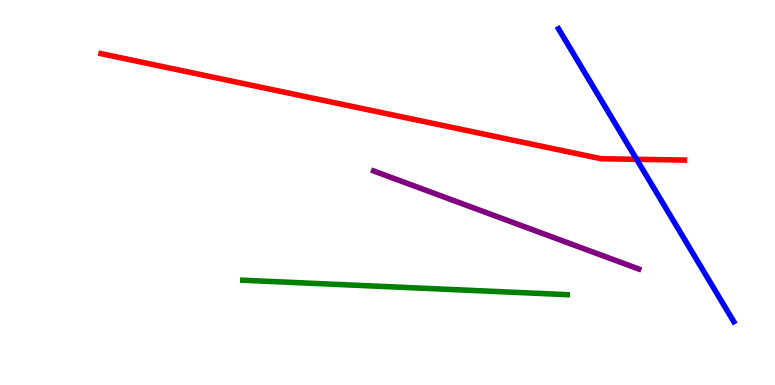[{'lines': ['blue', 'red'], 'intersections': [{'x': 8.21, 'y': 5.86}]}, {'lines': ['green', 'red'], 'intersections': []}, {'lines': ['purple', 'red'], 'intersections': []}, {'lines': ['blue', 'green'], 'intersections': []}, {'lines': ['blue', 'purple'], 'intersections': []}, {'lines': ['green', 'purple'], 'intersections': []}]